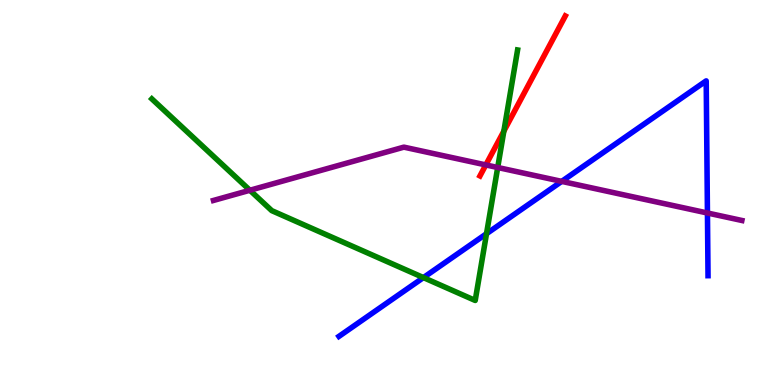[{'lines': ['blue', 'red'], 'intersections': []}, {'lines': ['green', 'red'], 'intersections': [{'x': 6.5, 'y': 6.59}]}, {'lines': ['purple', 'red'], 'intersections': [{'x': 6.27, 'y': 5.72}]}, {'lines': ['blue', 'green'], 'intersections': [{'x': 5.46, 'y': 2.79}, {'x': 6.28, 'y': 3.93}]}, {'lines': ['blue', 'purple'], 'intersections': [{'x': 7.25, 'y': 5.29}, {'x': 9.13, 'y': 4.47}]}, {'lines': ['green', 'purple'], 'intersections': [{'x': 3.22, 'y': 5.06}, {'x': 6.42, 'y': 5.65}]}]